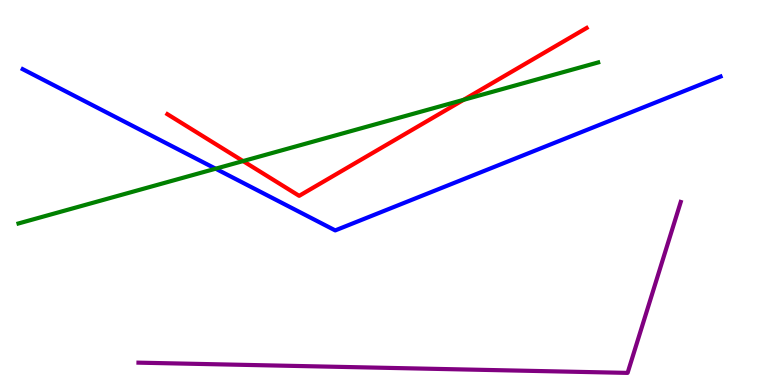[{'lines': ['blue', 'red'], 'intersections': []}, {'lines': ['green', 'red'], 'intersections': [{'x': 3.14, 'y': 5.82}, {'x': 5.98, 'y': 7.41}]}, {'lines': ['purple', 'red'], 'intersections': []}, {'lines': ['blue', 'green'], 'intersections': [{'x': 2.78, 'y': 5.62}]}, {'lines': ['blue', 'purple'], 'intersections': []}, {'lines': ['green', 'purple'], 'intersections': []}]